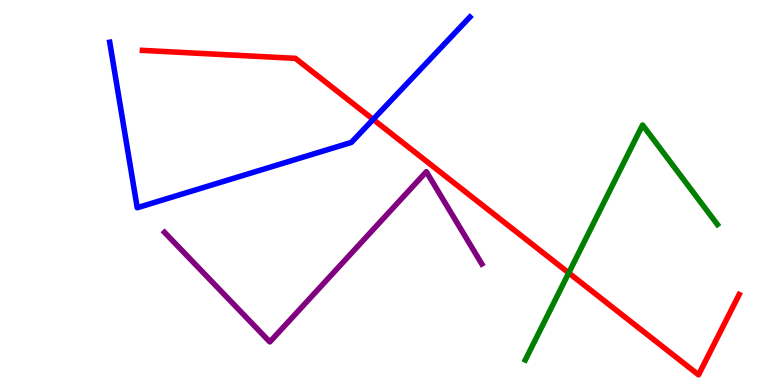[{'lines': ['blue', 'red'], 'intersections': [{'x': 4.81, 'y': 6.9}]}, {'lines': ['green', 'red'], 'intersections': [{'x': 7.34, 'y': 2.91}]}, {'lines': ['purple', 'red'], 'intersections': []}, {'lines': ['blue', 'green'], 'intersections': []}, {'lines': ['blue', 'purple'], 'intersections': []}, {'lines': ['green', 'purple'], 'intersections': []}]